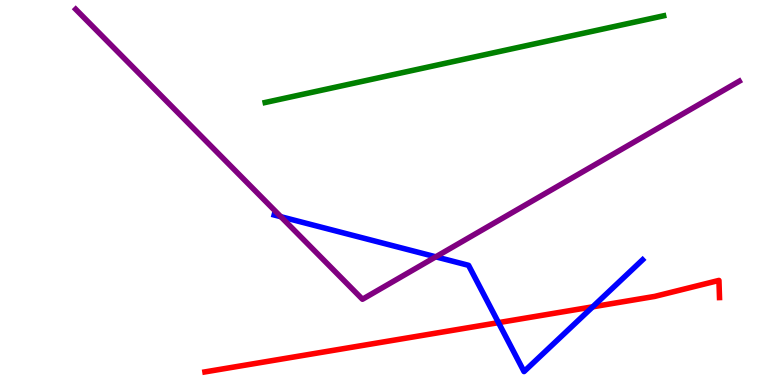[{'lines': ['blue', 'red'], 'intersections': [{'x': 6.43, 'y': 1.62}, {'x': 7.65, 'y': 2.03}]}, {'lines': ['green', 'red'], 'intersections': []}, {'lines': ['purple', 'red'], 'intersections': []}, {'lines': ['blue', 'green'], 'intersections': []}, {'lines': ['blue', 'purple'], 'intersections': [{'x': 3.62, 'y': 4.37}, {'x': 5.62, 'y': 3.33}]}, {'lines': ['green', 'purple'], 'intersections': []}]